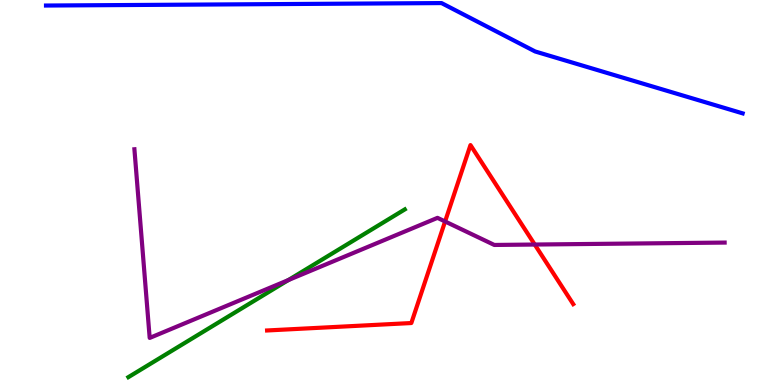[{'lines': ['blue', 'red'], 'intersections': []}, {'lines': ['green', 'red'], 'intersections': []}, {'lines': ['purple', 'red'], 'intersections': [{'x': 5.74, 'y': 4.25}, {'x': 6.9, 'y': 3.65}]}, {'lines': ['blue', 'green'], 'intersections': []}, {'lines': ['blue', 'purple'], 'intersections': []}, {'lines': ['green', 'purple'], 'intersections': [{'x': 3.72, 'y': 2.73}]}]